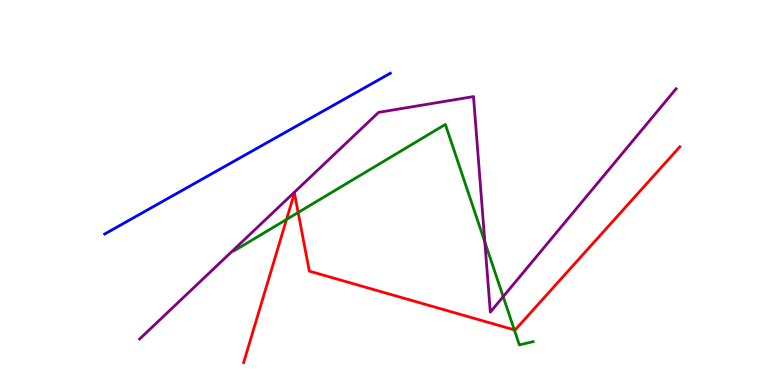[{'lines': ['blue', 'red'], 'intersections': []}, {'lines': ['green', 'red'], 'intersections': [{'x': 3.7, 'y': 4.3}, {'x': 3.85, 'y': 4.48}, {'x': 6.64, 'y': 1.43}]}, {'lines': ['purple', 'red'], 'intersections': []}, {'lines': ['blue', 'green'], 'intersections': []}, {'lines': ['blue', 'purple'], 'intersections': []}, {'lines': ['green', 'purple'], 'intersections': [{'x': 6.26, 'y': 3.71}, {'x': 6.49, 'y': 2.29}]}]